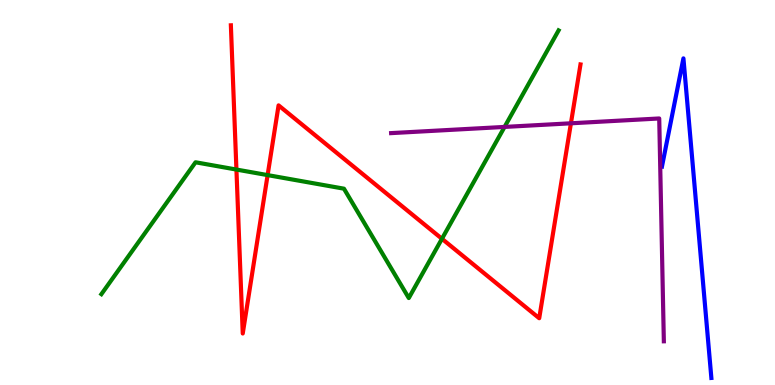[{'lines': ['blue', 'red'], 'intersections': []}, {'lines': ['green', 'red'], 'intersections': [{'x': 3.05, 'y': 5.6}, {'x': 3.45, 'y': 5.45}, {'x': 5.7, 'y': 3.8}]}, {'lines': ['purple', 'red'], 'intersections': [{'x': 7.37, 'y': 6.8}]}, {'lines': ['blue', 'green'], 'intersections': []}, {'lines': ['blue', 'purple'], 'intersections': []}, {'lines': ['green', 'purple'], 'intersections': [{'x': 6.51, 'y': 6.7}]}]